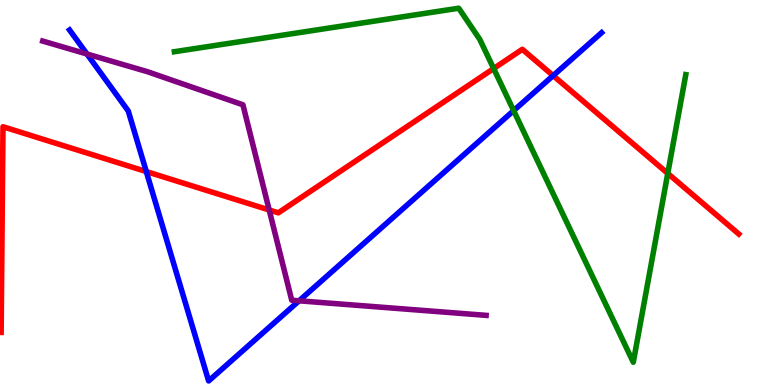[{'lines': ['blue', 'red'], 'intersections': [{'x': 1.89, 'y': 5.54}, {'x': 7.14, 'y': 8.04}]}, {'lines': ['green', 'red'], 'intersections': [{'x': 6.37, 'y': 8.22}, {'x': 8.62, 'y': 5.5}]}, {'lines': ['purple', 'red'], 'intersections': [{'x': 3.47, 'y': 4.55}]}, {'lines': ['blue', 'green'], 'intersections': [{'x': 6.63, 'y': 7.13}]}, {'lines': ['blue', 'purple'], 'intersections': [{'x': 1.12, 'y': 8.6}, {'x': 3.86, 'y': 2.19}]}, {'lines': ['green', 'purple'], 'intersections': []}]